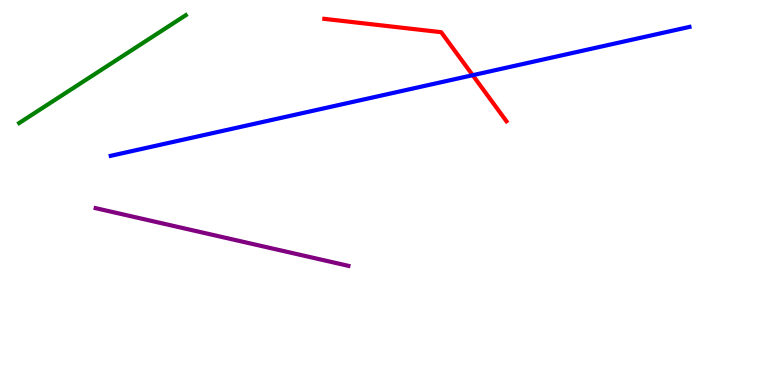[{'lines': ['blue', 'red'], 'intersections': [{'x': 6.1, 'y': 8.05}]}, {'lines': ['green', 'red'], 'intersections': []}, {'lines': ['purple', 'red'], 'intersections': []}, {'lines': ['blue', 'green'], 'intersections': []}, {'lines': ['blue', 'purple'], 'intersections': []}, {'lines': ['green', 'purple'], 'intersections': []}]